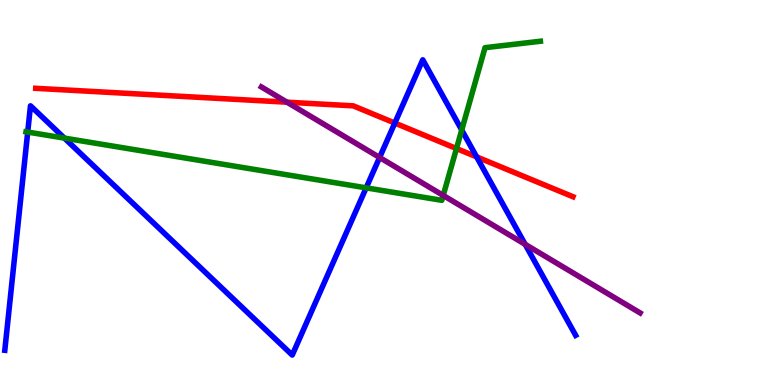[{'lines': ['blue', 'red'], 'intersections': [{'x': 5.09, 'y': 6.8}, {'x': 6.15, 'y': 5.93}]}, {'lines': ['green', 'red'], 'intersections': [{'x': 5.89, 'y': 6.14}]}, {'lines': ['purple', 'red'], 'intersections': [{'x': 3.7, 'y': 7.35}]}, {'lines': ['blue', 'green'], 'intersections': [{'x': 0.358, 'y': 6.57}, {'x': 0.831, 'y': 6.41}, {'x': 4.72, 'y': 5.12}, {'x': 5.96, 'y': 6.62}]}, {'lines': ['blue', 'purple'], 'intersections': [{'x': 4.9, 'y': 5.91}, {'x': 6.78, 'y': 3.65}]}, {'lines': ['green', 'purple'], 'intersections': [{'x': 5.72, 'y': 4.92}]}]